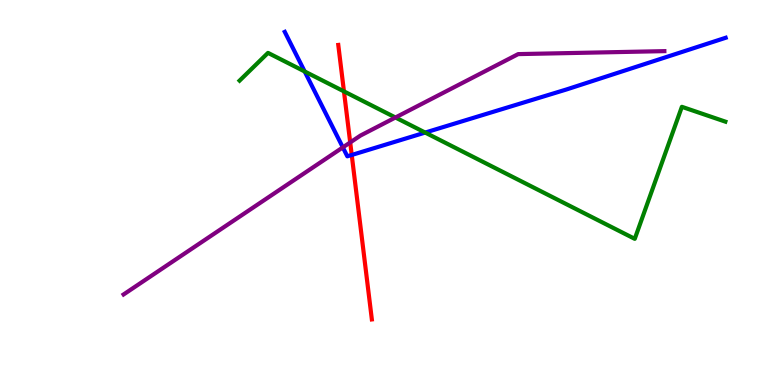[{'lines': ['blue', 'red'], 'intersections': [{'x': 4.54, 'y': 5.97}]}, {'lines': ['green', 'red'], 'intersections': [{'x': 4.44, 'y': 7.63}]}, {'lines': ['purple', 'red'], 'intersections': [{'x': 4.52, 'y': 6.3}]}, {'lines': ['blue', 'green'], 'intersections': [{'x': 3.93, 'y': 8.14}, {'x': 5.49, 'y': 6.56}]}, {'lines': ['blue', 'purple'], 'intersections': [{'x': 4.42, 'y': 6.17}]}, {'lines': ['green', 'purple'], 'intersections': [{'x': 5.1, 'y': 6.95}]}]